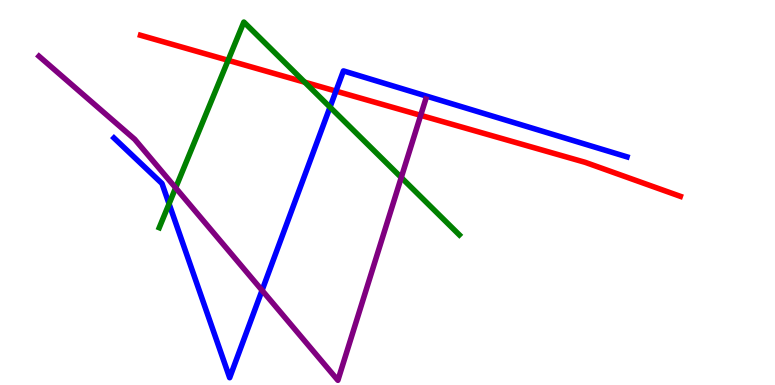[{'lines': ['blue', 'red'], 'intersections': [{'x': 4.33, 'y': 7.63}]}, {'lines': ['green', 'red'], 'intersections': [{'x': 2.94, 'y': 8.43}, {'x': 3.93, 'y': 7.86}]}, {'lines': ['purple', 'red'], 'intersections': [{'x': 5.43, 'y': 7.0}]}, {'lines': ['blue', 'green'], 'intersections': [{'x': 2.18, 'y': 4.71}, {'x': 4.26, 'y': 7.22}]}, {'lines': ['blue', 'purple'], 'intersections': [{'x': 3.38, 'y': 2.46}]}, {'lines': ['green', 'purple'], 'intersections': [{'x': 2.27, 'y': 5.12}, {'x': 5.18, 'y': 5.39}]}]